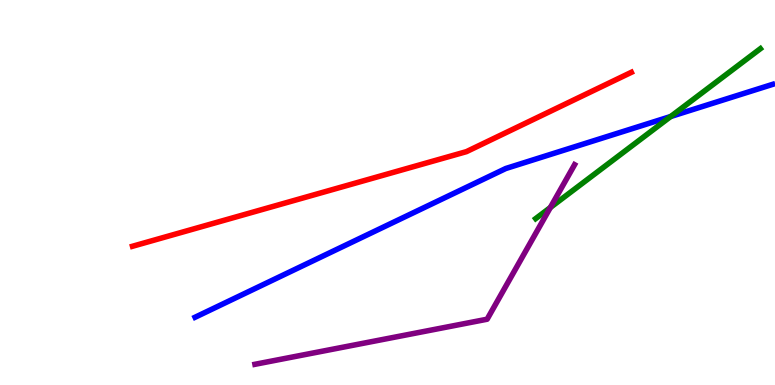[{'lines': ['blue', 'red'], 'intersections': []}, {'lines': ['green', 'red'], 'intersections': []}, {'lines': ['purple', 'red'], 'intersections': []}, {'lines': ['blue', 'green'], 'intersections': [{'x': 8.65, 'y': 6.97}]}, {'lines': ['blue', 'purple'], 'intersections': []}, {'lines': ['green', 'purple'], 'intersections': [{'x': 7.1, 'y': 4.61}]}]